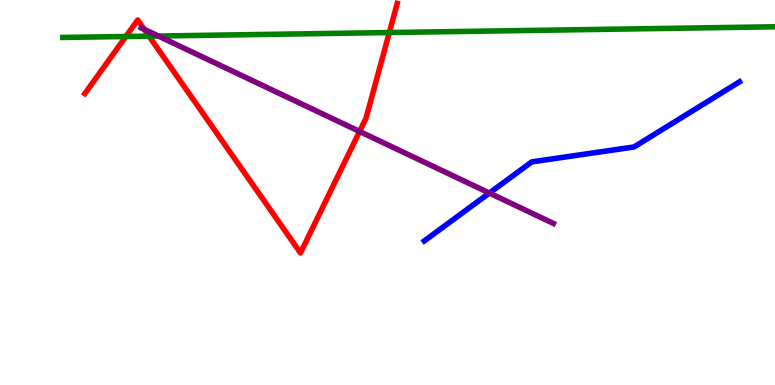[{'lines': ['blue', 'red'], 'intersections': []}, {'lines': ['green', 'red'], 'intersections': [{'x': 1.62, 'y': 9.05}, {'x': 1.92, 'y': 9.06}, {'x': 5.02, 'y': 9.15}]}, {'lines': ['purple', 'red'], 'intersections': [{'x': 1.86, 'y': 9.24}, {'x': 4.64, 'y': 6.59}]}, {'lines': ['blue', 'green'], 'intersections': []}, {'lines': ['blue', 'purple'], 'intersections': [{'x': 6.31, 'y': 4.99}]}, {'lines': ['green', 'purple'], 'intersections': [{'x': 2.04, 'y': 9.06}]}]